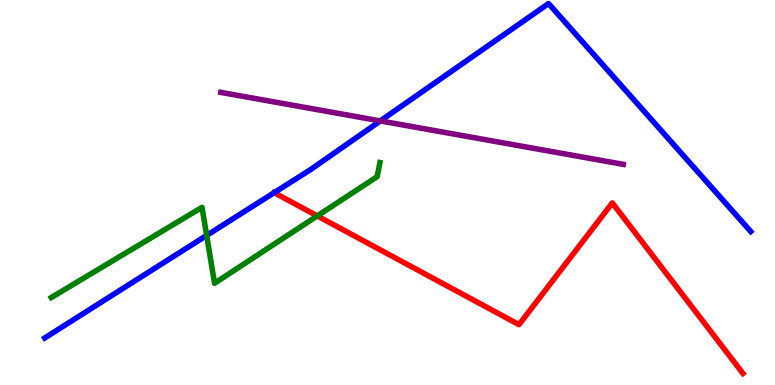[{'lines': ['blue', 'red'], 'intersections': [{'x': 3.54, 'y': 5.0}]}, {'lines': ['green', 'red'], 'intersections': [{'x': 4.09, 'y': 4.39}]}, {'lines': ['purple', 'red'], 'intersections': []}, {'lines': ['blue', 'green'], 'intersections': [{'x': 2.67, 'y': 3.89}]}, {'lines': ['blue', 'purple'], 'intersections': [{'x': 4.91, 'y': 6.86}]}, {'lines': ['green', 'purple'], 'intersections': []}]